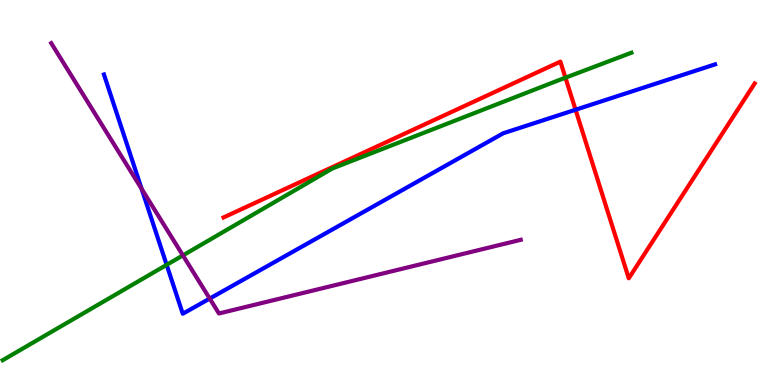[{'lines': ['blue', 'red'], 'intersections': [{'x': 7.43, 'y': 7.15}]}, {'lines': ['green', 'red'], 'intersections': [{'x': 7.3, 'y': 7.98}]}, {'lines': ['purple', 'red'], 'intersections': []}, {'lines': ['blue', 'green'], 'intersections': [{'x': 2.15, 'y': 3.12}]}, {'lines': ['blue', 'purple'], 'intersections': [{'x': 1.83, 'y': 5.1}, {'x': 2.71, 'y': 2.24}]}, {'lines': ['green', 'purple'], 'intersections': [{'x': 2.36, 'y': 3.37}]}]